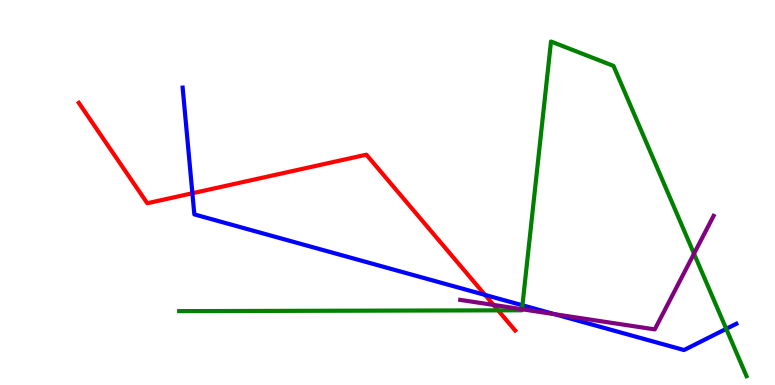[{'lines': ['blue', 'red'], 'intersections': [{'x': 2.48, 'y': 4.98}, {'x': 6.26, 'y': 2.34}]}, {'lines': ['green', 'red'], 'intersections': [{'x': 6.43, 'y': 1.94}]}, {'lines': ['purple', 'red'], 'intersections': [{'x': 6.37, 'y': 2.08}]}, {'lines': ['blue', 'green'], 'intersections': [{'x': 6.74, 'y': 2.07}, {'x': 9.37, 'y': 1.46}]}, {'lines': ['blue', 'purple'], 'intersections': [{'x': 7.16, 'y': 1.84}]}, {'lines': ['green', 'purple'], 'intersections': [{'x': 6.74, 'y': 1.97}, {'x': 8.95, 'y': 3.41}]}]